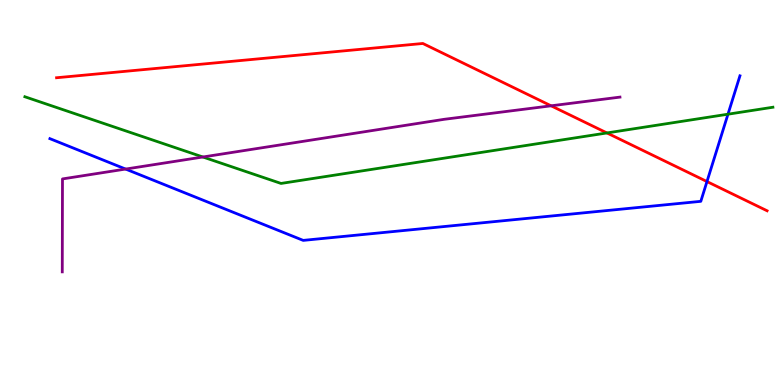[{'lines': ['blue', 'red'], 'intersections': [{'x': 9.12, 'y': 5.28}]}, {'lines': ['green', 'red'], 'intersections': [{'x': 7.83, 'y': 6.55}]}, {'lines': ['purple', 'red'], 'intersections': [{'x': 7.11, 'y': 7.25}]}, {'lines': ['blue', 'green'], 'intersections': [{'x': 9.39, 'y': 7.03}]}, {'lines': ['blue', 'purple'], 'intersections': [{'x': 1.62, 'y': 5.61}]}, {'lines': ['green', 'purple'], 'intersections': [{'x': 2.62, 'y': 5.92}]}]